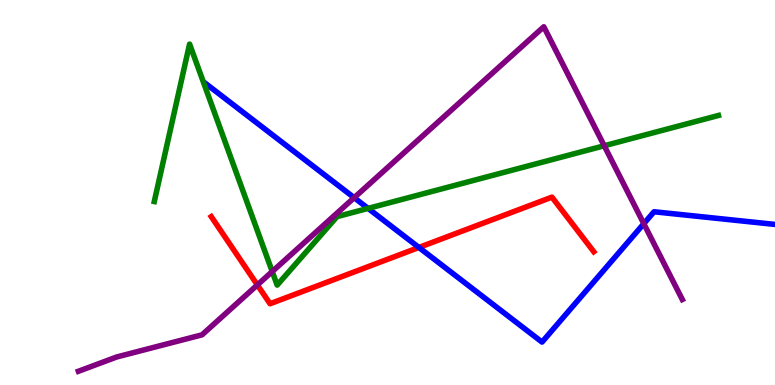[{'lines': ['blue', 'red'], 'intersections': [{'x': 5.41, 'y': 3.57}]}, {'lines': ['green', 'red'], 'intersections': []}, {'lines': ['purple', 'red'], 'intersections': [{'x': 3.32, 'y': 2.6}]}, {'lines': ['blue', 'green'], 'intersections': [{'x': 4.75, 'y': 4.59}]}, {'lines': ['blue', 'purple'], 'intersections': [{'x': 4.57, 'y': 4.87}, {'x': 8.31, 'y': 4.19}]}, {'lines': ['green', 'purple'], 'intersections': [{'x': 3.51, 'y': 2.95}, {'x': 7.8, 'y': 6.21}]}]